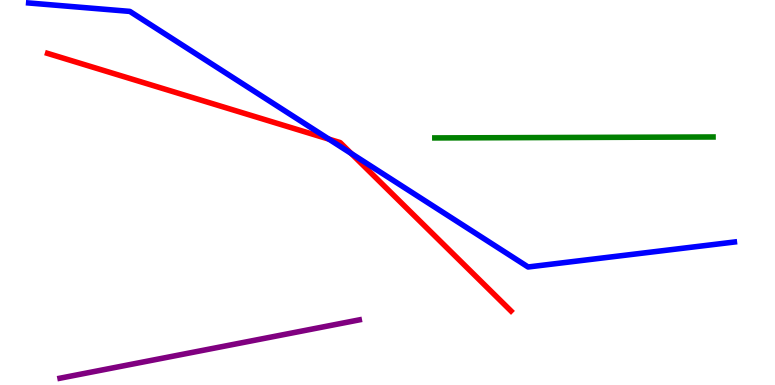[{'lines': ['blue', 'red'], 'intersections': [{'x': 4.24, 'y': 6.39}, {'x': 4.53, 'y': 6.01}]}, {'lines': ['green', 'red'], 'intersections': []}, {'lines': ['purple', 'red'], 'intersections': []}, {'lines': ['blue', 'green'], 'intersections': []}, {'lines': ['blue', 'purple'], 'intersections': []}, {'lines': ['green', 'purple'], 'intersections': []}]